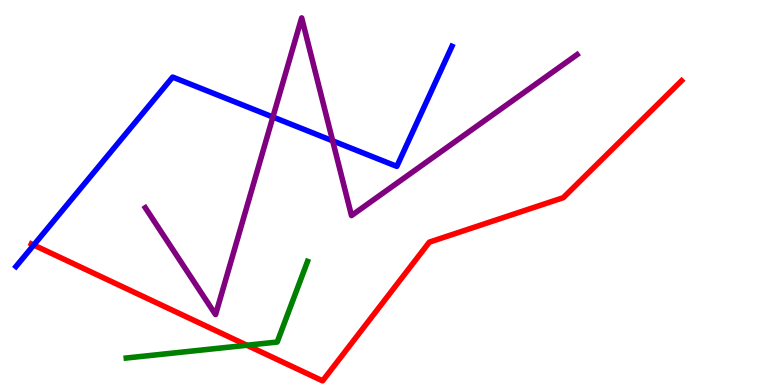[{'lines': ['blue', 'red'], 'intersections': [{'x': 0.435, 'y': 3.64}]}, {'lines': ['green', 'red'], 'intersections': [{'x': 3.19, 'y': 1.03}]}, {'lines': ['purple', 'red'], 'intersections': []}, {'lines': ['blue', 'green'], 'intersections': []}, {'lines': ['blue', 'purple'], 'intersections': [{'x': 3.52, 'y': 6.96}, {'x': 4.29, 'y': 6.34}]}, {'lines': ['green', 'purple'], 'intersections': []}]